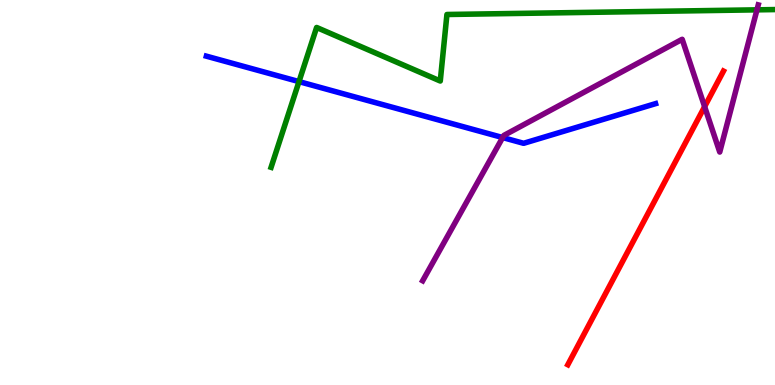[{'lines': ['blue', 'red'], 'intersections': []}, {'lines': ['green', 'red'], 'intersections': []}, {'lines': ['purple', 'red'], 'intersections': [{'x': 9.09, 'y': 7.23}]}, {'lines': ['blue', 'green'], 'intersections': [{'x': 3.86, 'y': 7.88}]}, {'lines': ['blue', 'purple'], 'intersections': [{'x': 6.49, 'y': 6.43}]}, {'lines': ['green', 'purple'], 'intersections': [{'x': 9.77, 'y': 9.74}]}]